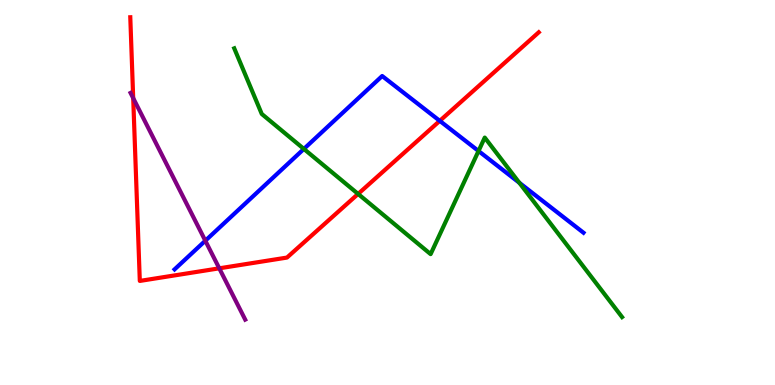[{'lines': ['blue', 'red'], 'intersections': [{'x': 5.67, 'y': 6.86}]}, {'lines': ['green', 'red'], 'intersections': [{'x': 4.62, 'y': 4.96}]}, {'lines': ['purple', 'red'], 'intersections': [{'x': 1.72, 'y': 7.45}, {'x': 2.83, 'y': 3.03}]}, {'lines': ['blue', 'green'], 'intersections': [{'x': 3.92, 'y': 6.13}, {'x': 6.17, 'y': 6.08}, {'x': 6.7, 'y': 5.25}]}, {'lines': ['blue', 'purple'], 'intersections': [{'x': 2.65, 'y': 3.75}]}, {'lines': ['green', 'purple'], 'intersections': []}]